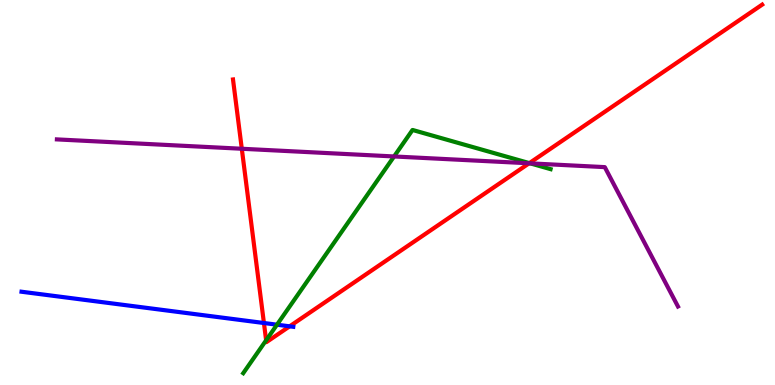[{'lines': ['blue', 'red'], 'intersections': [{'x': 3.41, 'y': 1.61}, {'x': 3.74, 'y': 1.52}]}, {'lines': ['green', 'red'], 'intersections': [{'x': 3.43, 'y': 1.16}, {'x': 6.83, 'y': 5.76}]}, {'lines': ['purple', 'red'], 'intersections': [{'x': 3.12, 'y': 6.14}, {'x': 6.83, 'y': 5.76}]}, {'lines': ['blue', 'green'], 'intersections': [{'x': 3.57, 'y': 1.57}]}, {'lines': ['blue', 'purple'], 'intersections': []}, {'lines': ['green', 'purple'], 'intersections': [{'x': 5.08, 'y': 5.94}, {'x': 6.84, 'y': 5.76}]}]